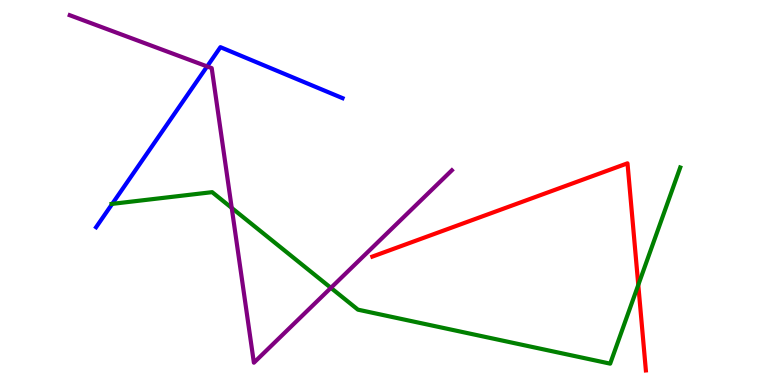[{'lines': ['blue', 'red'], 'intersections': []}, {'lines': ['green', 'red'], 'intersections': [{'x': 8.24, 'y': 2.6}]}, {'lines': ['purple', 'red'], 'intersections': []}, {'lines': ['blue', 'green'], 'intersections': [{'x': 1.45, 'y': 4.7}]}, {'lines': ['blue', 'purple'], 'intersections': [{'x': 2.67, 'y': 8.27}]}, {'lines': ['green', 'purple'], 'intersections': [{'x': 2.99, 'y': 4.6}, {'x': 4.27, 'y': 2.52}]}]